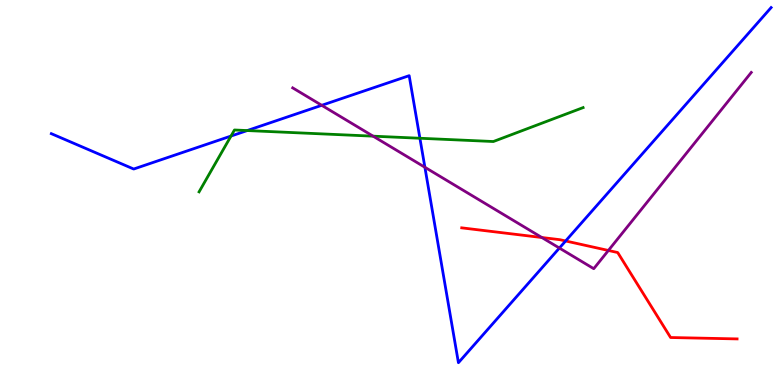[{'lines': ['blue', 'red'], 'intersections': [{'x': 7.3, 'y': 3.74}]}, {'lines': ['green', 'red'], 'intersections': []}, {'lines': ['purple', 'red'], 'intersections': [{'x': 6.99, 'y': 3.83}, {'x': 7.85, 'y': 3.49}]}, {'lines': ['blue', 'green'], 'intersections': [{'x': 2.98, 'y': 6.47}, {'x': 3.19, 'y': 6.61}, {'x': 5.42, 'y': 6.41}]}, {'lines': ['blue', 'purple'], 'intersections': [{'x': 4.15, 'y': 7.26}, {'x': 5.48, 'y': 5.66}, {'x': 7.22, 'y': 3.56}]}, {'lines': ['green', 'purple'], 'intersections': [{'x': 4.81, 'y': 6.46}]}]